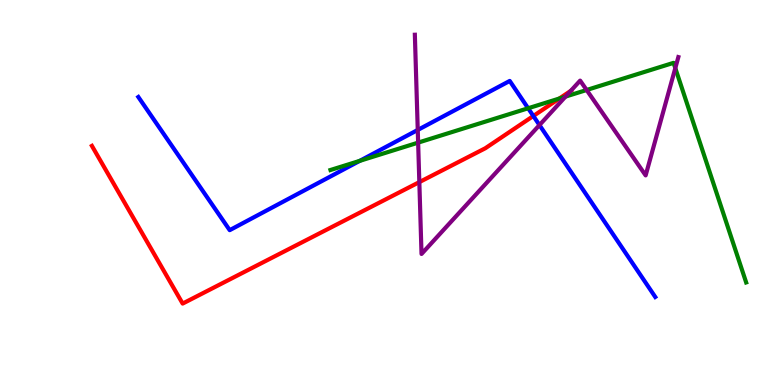[{'lines': ['blue', 'red'], 'intersections': [{'x': 6.88, 'y': 6.99}]}, {'lines': ['green', 'red'], 'intersections': [{'x': 7.22, 'y': 7.44}]}, {'lines': ['purple', 'red'], 'intersections': [{'x': 5.41, 'y': 5.27}, {'x': 7.36, 'y': 7.64}]}, {'lines': ['blue', 'green'], 'intersections': [{'x': 4.64, 'y': 5.82}, {'x': 6.81, 'y': 7.19}]}, {'lines': ['blue', 'purple'], 'intersections': [{'x': 5.39, 'y': 6.62}, {'x': 6.96, 'y': 6.75}]}, {'lines': ['green', 'purple'], 'intersections': [{'x': 5.4, 'y': 6.3}, {'x': 7.3, 'y': 7.49}, {'x': 7.57, 'y': 7.66}, {'x': 8.71, 'y': 8.23}]}]